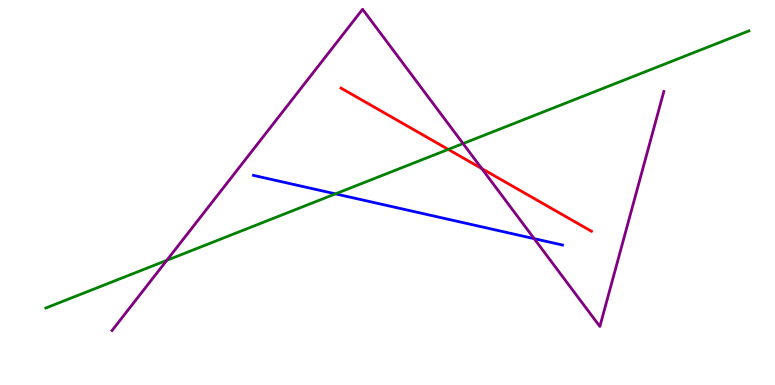[{'lines': ['blue', 'red'], 'intersections': []}, {'lines': ['green', 'red'], 'intersections': [{'x': 5.78, 'y': 6.12}]}, {'lines': ['purple', 'red'], 'intersections': [{'x': 6.22, 'y': 5.62}]}, {'lines': ['blue', 'green'], 'intersections': [{'x': 4.33, 'y': 4.96}]}, {'lines': ['blue', 'purple'], 'intersections': [{'x': 6.89, 'y': 3.8}]}, {'lines': ['green', 'purple'], 'intersections': [{'x': 2.15, 'y': 3.24}, {'x': 5.97, 'y': 6.27}]}]